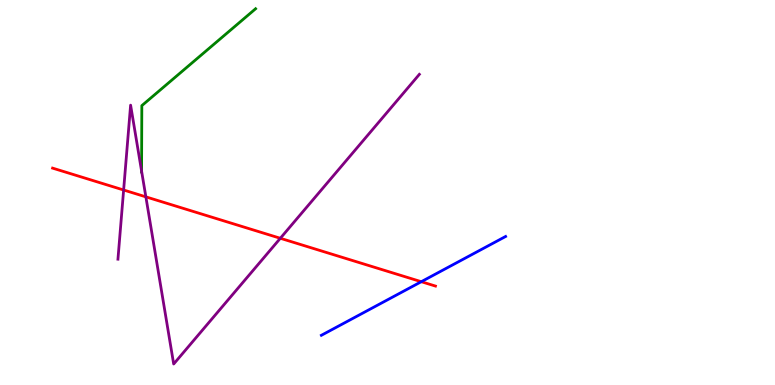[{'lines': ['blue', 'red'], 'intersections': [{'x': 5.44, 'y': 2.68}]}, {'lines': ['green', 'red'], 'intersections': []}, {'lines': ['purple', 'red'], 'intersections': [{'x': 1.6, 'y': 5.06}, {'x': 1.88, 'y': 4.89}, {'x': 3.62, 'y': 3.81}]}, {'lines': ['blue', 'green'], 'intersections': []}, {'lines': ['blue', 'purple'], 'intersections': []}, {'lines': ['green', 'purple'], 'intersections': [{'x': 1.83, 'y': 5.56}]}]